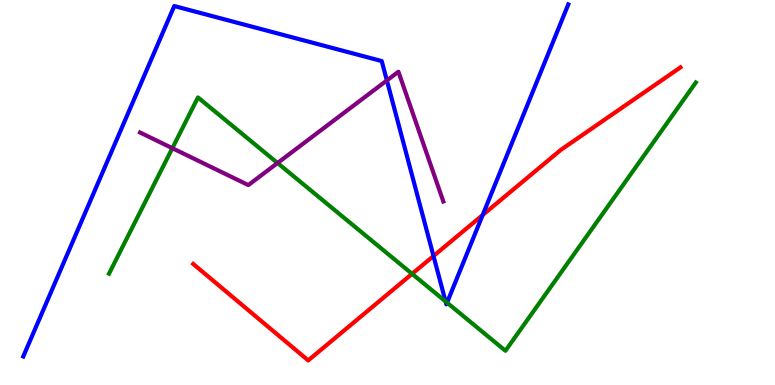[{'lines': ['blue', 'red'], 'intersections': [{'x': 5.59, 'y': 3.35}, {'x': 6.23, 'y': 4.41}]}, {'lines': ['green', 'red'], 'intersections': [{'x': 5.32, 'y': 2.89}]}, {'lines': ['purple', 'red'], 'intersections': []}, {'lines': ['blue', 'green'], 'intersections': [{'x': 5.75, 'y': 2.17}, {'x': 5.77, 'y': 2.14}]}, {'lines': ['blue', 'purple'], 'intersections': [{'x': 4.99, 'y': 7.91}]}, {'lines': ['green', 'purple'], 'intersections': [{'x': 2.22, 'y': 6.15}, {'x': 3.58, 'y': 5.77}]}]